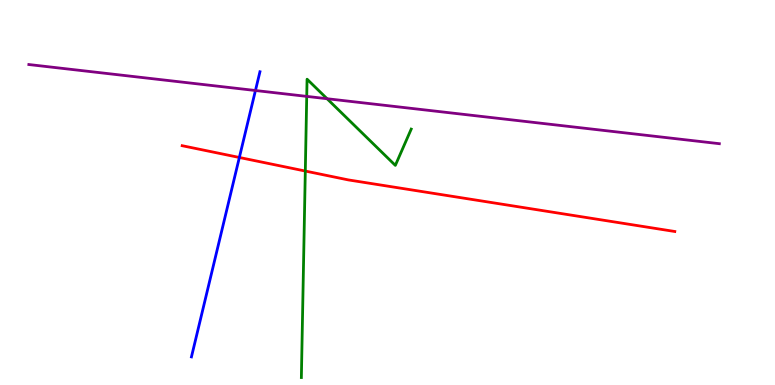[{'lines': ['blue', 'red'], 'intersections': [{'x': 3.09, 'y': 5.91}]}, {'lines': ['green', 'red'], 'intersections': [{'x': 3.94, 'y': 5.56}]}, {'lines': ['purple', 'red'], 'intersections': []}, {'lines': ['blue', 'green'], 'intersections': []}, {'lines': ['blue', 'purple'], 'intersections': [{'x': 3.3, 'y': 7.65}]}, {'lines': ['green', 'purple'], 'intersections': [{'x': 3.96, 'y': 7.5}, {'x': 4.22, 'y': 7.44}]}]